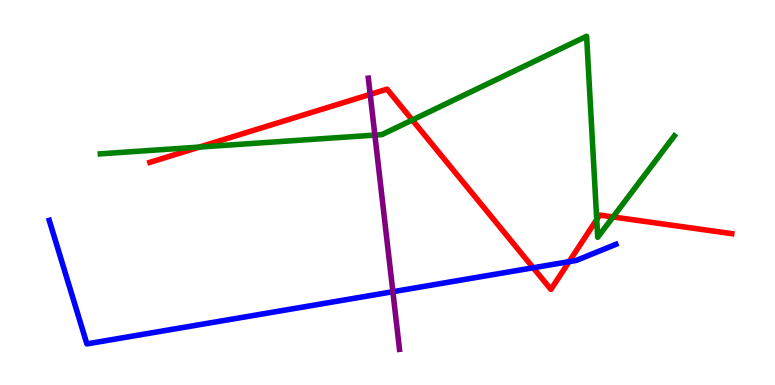[{'lines': ['blue', 'red'], 'intersections': [{'x': 6.88, 'y': 3.05}, {'x': 7.34, 'y': 3.2}]}, {'lines': ['green', 'red'], 'intersections': [{'x': 2.57, 'y': 6.18}, {'x': 5.32, 'y': 6.88}, {'x': 7.7, 'y': 4.3}, {'x': 7.91, 'y': 4.36}]}, {'lines': ['purple', 'red'], 'intersections': [{'x': 4.78, 'y': 7.55}]}, {'lines': ['blue', 'green'], 'intersections': []}, {'lines': ['blue', 'purple'], 'intersections': [{'x': 5.07, 'y': 2.42}]}, {'lines': ['green', 'purple'], 'intersections': [{'x': 4.84, 'y': 6.49}]}]